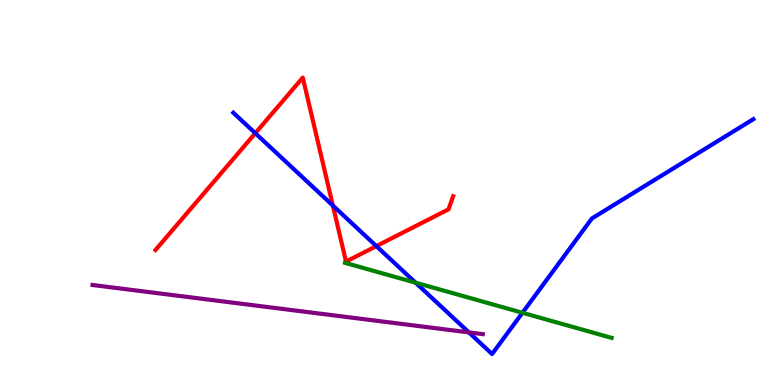[{'lines': ['blue', 'red'], 'intersections': [{'x': 3.29, 'y': 6.54}, {'x': 4.29, 'y': 4.66}, {'x': 4.86, 'y': 3.61}]}, {'lines': ['green', 'red'], 'intersections': []}, {'lines': ['purple', 'red'], 'intersections': []}, {'lines': ['blue', 'green'], 'intersections': [{'x': 5.36, 'y': 2.66}, {'x': 6.74, 'y': 1.88}]}, {'lines': ['blue', 'purple'], 'intersections': [{'x': 6.05, 'y': 1.37}]}, {'lines': ['green', 'purple'], 'intersections': []}]